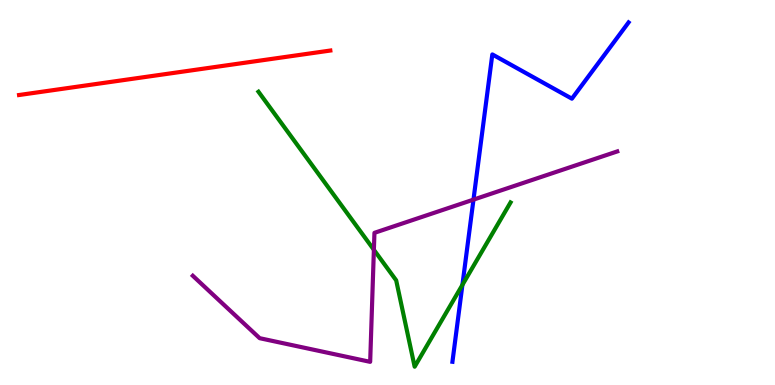[{'lines': ['blue', 'red'], 'intersections': []}, {'lines': ['green', 'red'], 'intersections': []}, {'lines': ['purple', 'red'], 'intersections': []}, {'lines': ['blue', 'green'], 'intersections': [{'x': 5.97, 'y': 2.6}]}, {'lines': ['blue', 'purple'], 'intersections': [{'x': 6.11, 'y': 4.81}]}, {'lines': ['green', 'purple'], 'intersections': [{'x': 4.82, 'y': 3.51}]}]